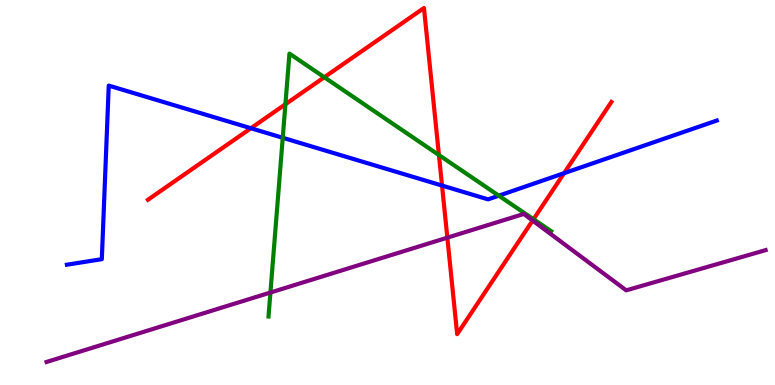[{'lines': ['blue', 'red'], 'intersections': [{'x': 3.24, 'y': 6.67}, {'x': 5.7, 'y': 5.18}, {'x': 7.28, 'y': 5.5}]}, {'lines': ['green', 'red'], 'intersections': [{'x': 3.68, 'y': 7.29}, {'x': 4.18, 'y': 7.99}, {'x': 5.66, 'y': 5.97}, {'x': 6.88, 'y': 4.31}]}, {'lines': ['purple', 'red'], 'intersections': [{'x': 5.77, 'y': 3.83}, {'x': 6.87, 'y': 4.27}]}, {'lines': ['blue', 'green'], 'intersections': [{'x': 3.65, 'y': 6.42}, {'x': 6.44, 'y': 4.92}]}, {'lines': ['blue', 'purple'], 'intersections': []}, {'lines': ['green', 'purple'], 'intersections': [{'x': 3.49, 'y': 2.4}]}]